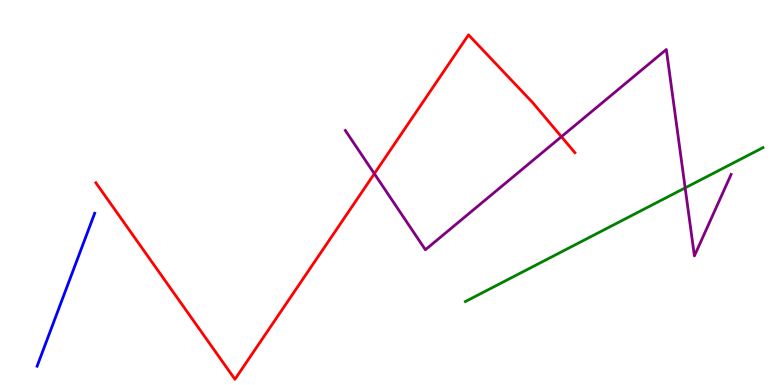[{'lines': ['blue', 'red'], 'intersections': []}, {'lines': ['green', 'red'], 'intersections': []}, {'lines': ['purple', 'red'], 'intersections': [{'x': 4.83, 'y': 5.49}, {'x': 7.24, 'y': 6.45}]}, {'lines': ['blue', 'green'], 'intersections': []}, {'lines': ['blue', 'purple'], 'intersections': []}, {'lines': ['green', 'purple'], 'intersections': [{'x': 8.84, 'y': 5.12}]}]